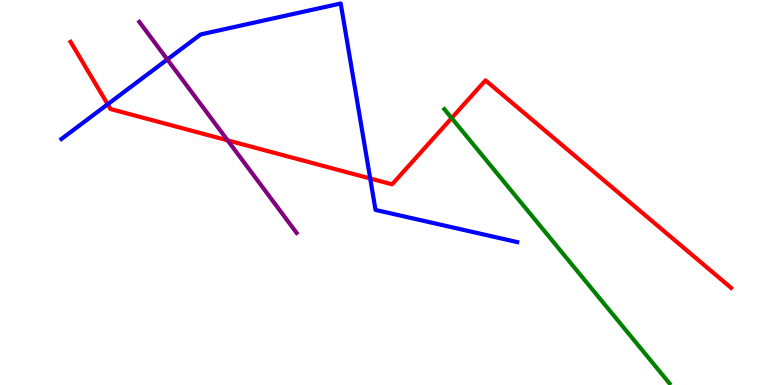[{'lines': ['blue', 'red'], 'intersections': [{'x': 1.39, 'y': 7.29}, {'x': 4.78, 'y': 5.36}]}, {'lines': ['green', 'red'], 'intersections': [{'x': 5.83, 'y': 6.93}]}, {'lines': ['purple', 'red'], 'intersections': [{'x': 2.94, 'y': 6.35}]}, {'lines': ['blue', 'green'], 'intersections': []}, {'lines': ['blue', 'purple'], 'intersections': [{'x': 2.16, 'y': 8.46}]}, {'lines': ['green', 'purple'], 'intersections': []}]